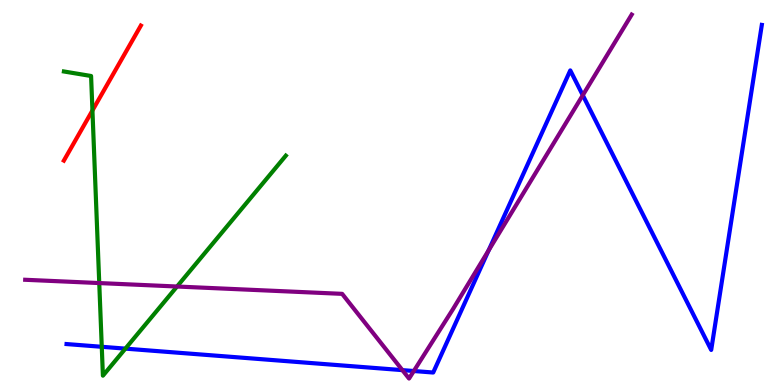[{'lines': ['blue', 'red'], 'intersections': []}, {'lines': ['green', 'red'], 'intersections': [{'x': 1.19, 'y': 7.13}]}, {'lines': ['purple', 'red'], 'intersections': []}, {'lines': ['blue', 'green'], 'intersections': [{'x': 1.31, 'y': 0.992}, {'x': 1.62, 'y': 0.945}]}, {'lines': ['blue', 'purple'], 'intersections': [{'x': 5.19, 'y': 0.386}, {'x': 5.34, 'y': 0.363}, {'x': 6.3, 'y': 3.5}, {'x': 7.52, 'y': 7.53}]}, {'lines': ['green', 'purple'], 'intersections': [{'x': 1.28, 'y': 2.65}, {'x': 2.28, 'y': 2.56}]}]